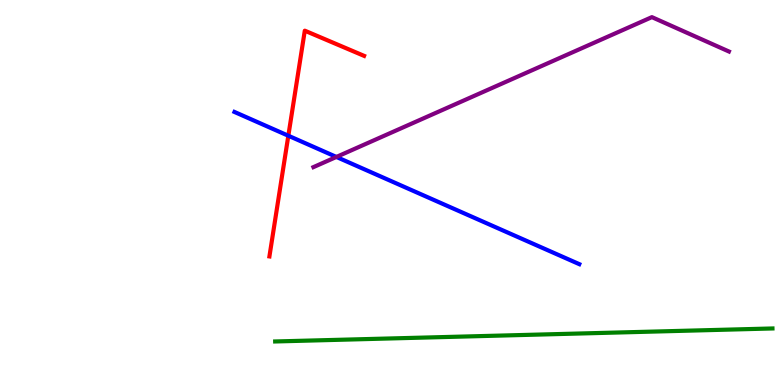[{'lines': ['blue', 'red'], 'intersections': [{'x': 3.72, 'y': 6.47}]}, {'lines': ['green', 'red'], 'intersections': []}, {'lines': ['purple', 'red'], 'intersections': []}, {'lines': ['blue', 'green'], 'intersections': []}, {'lines': ['blue', 'purple'], 'intersections': [{'x': 4.34, 'y': 5.92}]}, {'lines': ['green', 'purple'], 'intersections': []}]